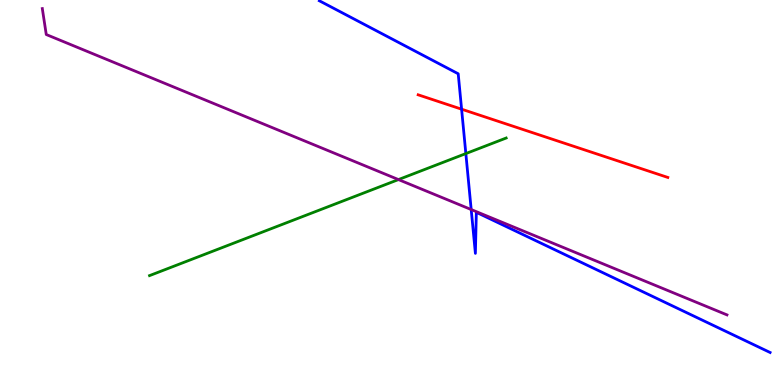[{'lines': ['blue', 'red'], 'intersections': [{'x': 5.96, 'y': 7.16}]}, {'lines': ['green', 'red'], 'intersections': []}, {'lines': ['purple', 'red'], 'intersections': []}, {'lines': ['blue', 'green'], 'intersections': [{'x': 6.01, 'y': 6.01}]}, {'lines': ['blue', 'purple'], 'intersections': [{'x': 6.08, 'y': 4.56}]}, {'lines': ['green', 'purple'], 'intersections': [{'x': 5.14, 'y': 5.34}]}]